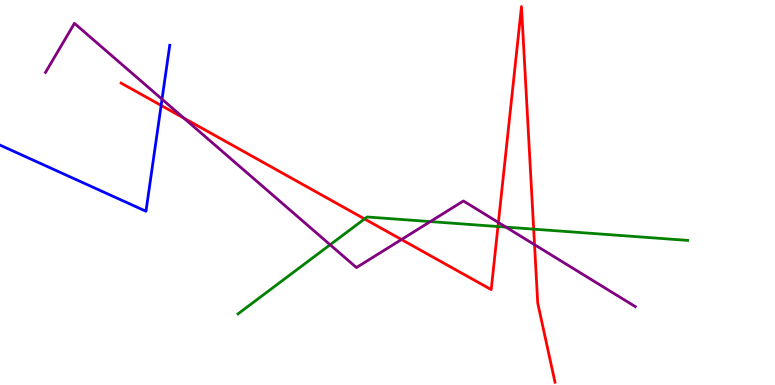[{'lines': ['blue', 'red'], 'intersections': [{'x': 2.08, 'y': 7.26}]}, {'lines': ['green', 'red'], 'intersections': [{'x': 4.7, 'y': 4.31}, {'x': 6.43, 'y': 4.12}, {'x': 6.89, 'y': 4.05}]}, {'lines': ['purple', 'red'], 'intersections': [{'x': 2.37, 'y': 6.93}, {'x': 5.18, 'y': 3.78}, {'x': 6.43, 'y': 4.22}, {'x': 6.9, 'y': 3.64}]}, {'lines': ['blue', 'green'], 'intersections': []}, {'lines': ['blue', 'purple'], 'intersections': [{'x': 2.09, 'y': 7.42}]}, {'lines': ['green', 'purple'], 'intersections': [{'x': 4.26, 'y': 3.64}, {'x': 5.55, 'y': 4.24}, {'x': 6.53, 'y': 4.1}]}]